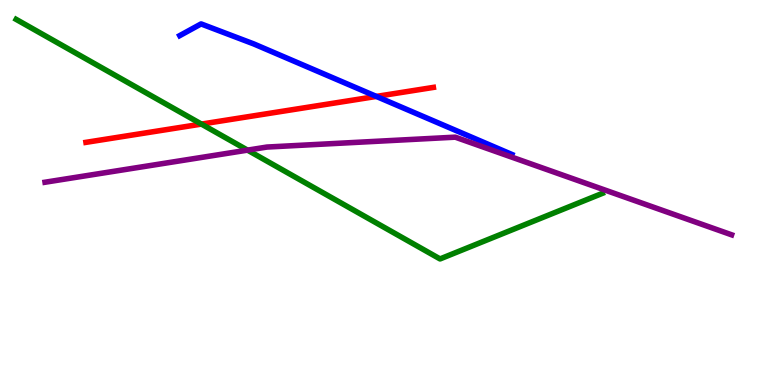[{'lines': ['blue', 'red'], 'intersections': [{'x': 4.86, 'y': 7.5}]}, {'lines': ['green', 'red'], 'intersections': [{'x': 2.6, 'y': 6.78}]}, {'lines': ['purple', 'red'], 'intersections': []}, {'lines': ['blue', 'green'], 'intersections': []}, {'lines': ['blue', 'purple'], 'intersections': []}, {'lines': ['green', 'purple'], 'intersections': [{'x': 3.19, 'y': 6.1}]}]